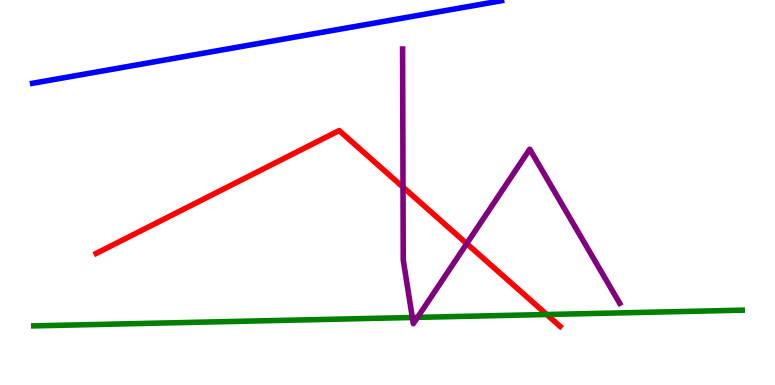[{'lines': ['blue', 'red'], 'intersections': []}, {'lines': ['green', 'red'], 'intersections': [{'x': 7.05, 'y': 1.83}]}, {'lines': ['purple', 'red'], 'intersections': [{'x': 5.2, 'y': 5.14}, {'x': 6.02, 'y': 3.67}]}, {'lines': ['blue', 'green'], 'intersections': []}, {'lines': ['blue', 'purple'], 'intersections': []}, {'lines': ['green', 'purple'], 'intersections': [{'x': 5.32, 'y': 1.75}, {'x': 5.39, 'y': 1.76}]}]